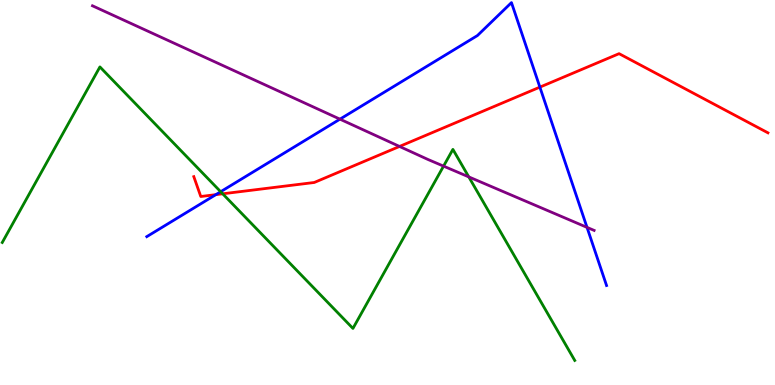[{'lines': ['blue', 'red'], 'intersections': [{'x': 2.78, 'y': 4.94}, {'x': 6.97, 'y': 7.74}]}, {'lines': ['green', 'red'], 'intersections': [{'x': 2.87, 'y': 4.97}]}, {'lines': ['purple', 'red'], 'intersections': [{'x': 5.16, 'y': 6.2}]}, {'lines': ['blue', 'green'], 'intersections': [{'x': 2.85, 'y': 5.02}]}, {'lines': ['blue', 'purple'], 'intersections': [{'x': 4.39, 'y': 6.9}, {'x': 7.57, 'y': 4.09}]}, {'lines': ['green', 'purple'], 'intersections': [{'x': 5.72, 'y': 5.68}, {'x': 6.05, 'y': 5.41}]}]